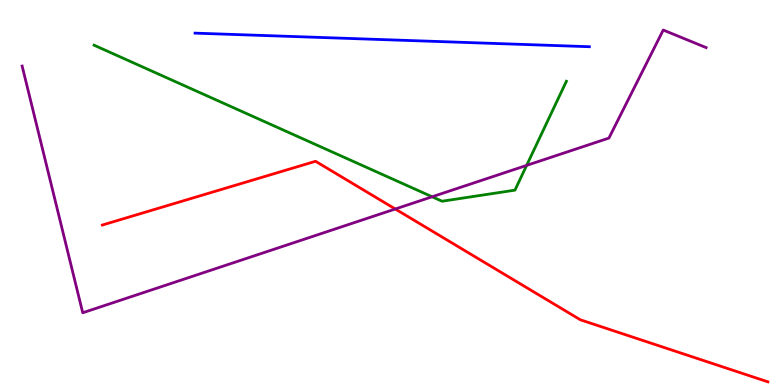[{'lines': ['blue', 'red'], 'intersections': []}, {'lines': ['green', 'red'], 'intersections': []}, {'lines': ['purple', 'red'], 'intersections': [{'x': 5.1, 'y': 4.57}]}, {'lines': ['blue', 'green'], 'intersections': []}, {'lines': ['blue', 'purple'], 'intersections': []}, {'lines': ['green', 'purple'], 'intersections': [{'x': 5.58, 'y': 4.89}, {'x': 6.8, 'y': 5.7}]}]